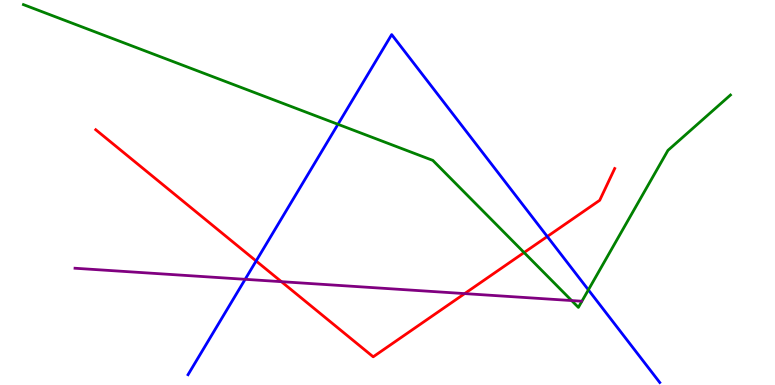[{'lines': ['blue', 'red'], 'intersections': [{'x': 3.3, 'y': 3.22}, {'x': 7.06, 'y': 3.86}]}, {'lines': ['green', 'red'], 'intersections': [{'x': 6.76, 'y': 3.44}]}, {'lines': ['purple', 'red'], 'intersections': [{'x': 3.63, 'y': 2.68}, {'x': 6.0, 'y': 2.37}]}, {'lines': ['blue', 'green'], 'intersections': [{'x': 4.36, 'y': 6.77}, {'x': 7.59, 'y': 2.47}]}, {'lines': ['blue', 'purple'], 'intersections': [{'x': 3.16, 'y': 2.75}]}, {'lines': ['green', 'purple'], 'intersections': [{'x': 7.38, 'y': 2.19}]}]